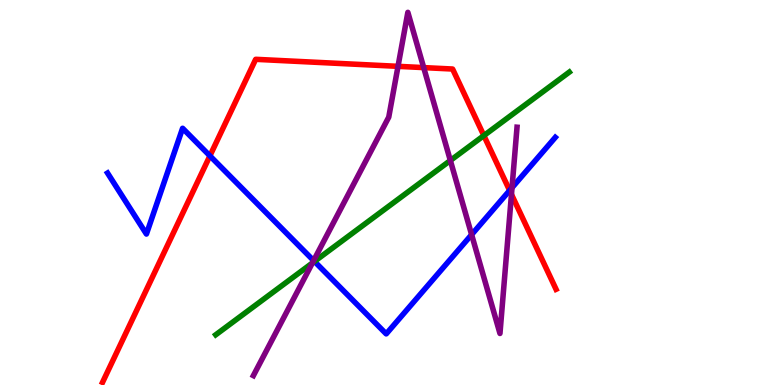[{'lines': ['blue', 'red'], 'intersections': [{'x': 2.71, 'y': 5.95}, {'x': 6.58, 'y': 5.05}]}, {'lines': ['green', 'red'], 'intersections': [{'x': 6.24, 'y': 6.48}]}, {'lines': ['purple', 'red'], 'intersections': [{'x': 5.14, 'y': 8.28}, {'x': 5.47, 'y': 8.24}, {'x': 6.6, 'y': 4.95}]}, {'lines': ['blue', 'green'], 'intersections': [{'x': 4.06, 'y': 3.21}]}, {'lines': ['blue', 'purple'], 'intersections': [{'x': 4.05, 'y': 3.23}, {'x': 6.09, 'y': 3.91}, {'x': 6.61, 'y': 5.13}]}, {'lines': ['green', 'purple'], 'intersections': [{'x': 4.03, 'y': 3.17}, {'x': 5.81, 'y': 5.83}]}]